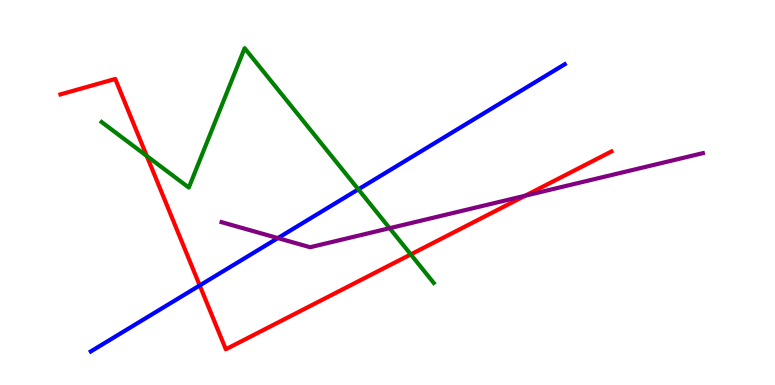[{'lines': ['blue', 'red'], 'intersections': [{'x': 2.58, 'y': 2.59}]}, {'lines': ['green', 'red'], 'intersections': [{'x': 1.89, 'y': 5.95}, {'x': 5.3, 'y': 3.39}]}, {'lines': ['purple', 'red'], 'intersections': [{'x': 6.78, 'y': 4.92}]}, {'lines': ['blue', 'green'], 'intersections': [{'x': 4.62, 'y': 5.08}]}, {'lines': ['blue', 'purple'], 'intersections': [{'x': 3.59, 'y': 3.82}]}, {'lines': ['green', 'purple'], 'intersections': [{'x': 5.03, 'y': 4.07}]}]